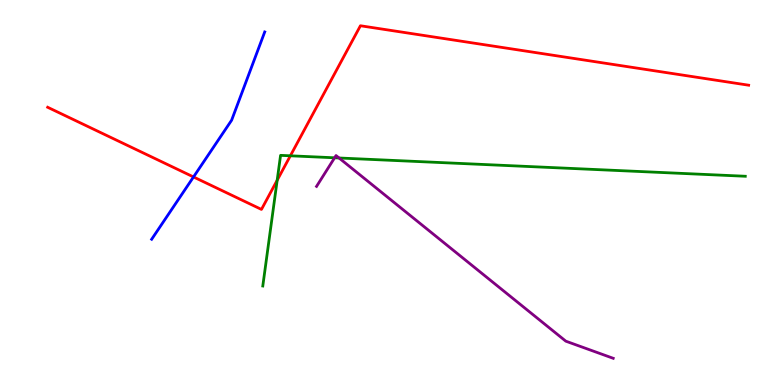[{'lines': ['blue', 'red'], 'intersections': [{'x': 2.5, 'y': 5.4}]}, {'lines': ['green', 'red'], 'intersections': [{'x': 3.58, 'y': 5.32}, {'x': 3.75, 'y': 5.95}]}, {'lines': ['purple', 'red'], 'intersections': []}, {'lines': ['blue', 'green'], 'intersections': []}, {'lines': ['blue', 'purple'], 'intersections': []}, {'lines': ['green', 'purple'], 'intersections': [{'x': 4.32, 'y': 5.9}, {'x': 4.37, 'y': 5.9}]}]